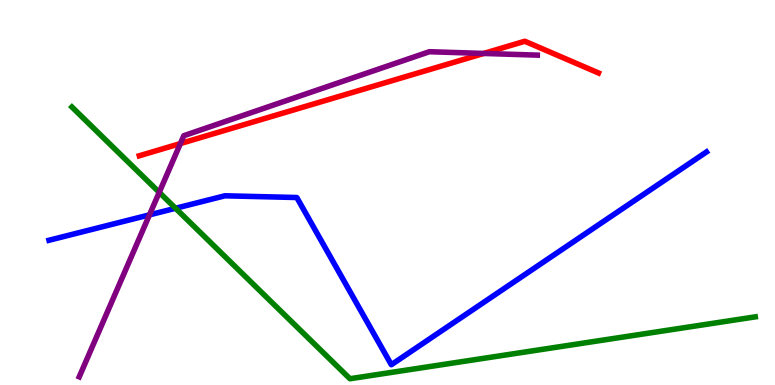[{'lines': ['blue', 'red'], 'intersections': []}, {'lines': ['green', 'red'], 'intersections': []}, {'lines': ['purple', 'red'], 'intersections': [{'x': 2.33, 'y': 6.27}, {'x': 6.24, 'y': 8.61}]}, {'lines': ['blue', 'green'], 'intersections': [{'x': 2.26, 'y': 4.59}]}, {'lines': ['blue', 'purple'], 'intersections': [{'x': 1.93, 'y': 4.42}]}, {'lines': ['green', 'purple'], 'intersections': [{'x': 2.05, 'y': 5.0}]}]